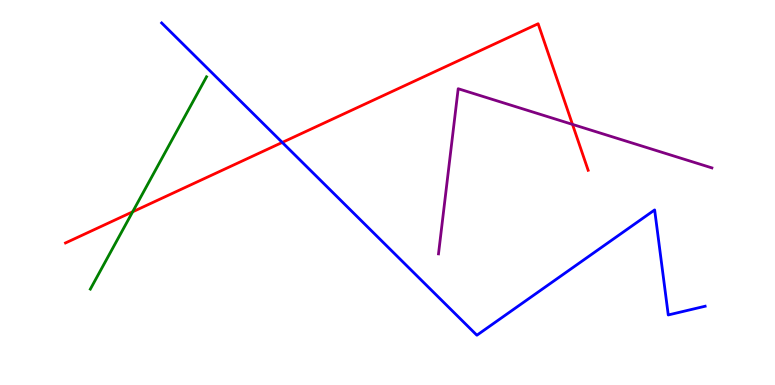[{'lines': ['blue', 'red'], 'intersections': [{'x': 3.64, 'y': 6.3}]}, {'lines': ['green', 'red'], 'intersections': [{'x': 1.71, 'y': 4.5}]}, {'lines': ['purple', 'red'], 'intersections': [{'x': 7.39, 'y': 6.77}]}, {'lines': ['blue', 'green'], 'intersections': []}, {'lines': ['blue', 'purple'], 'intersections': []}, {'lines': ['green', 'purple'], 'intersections': []}]